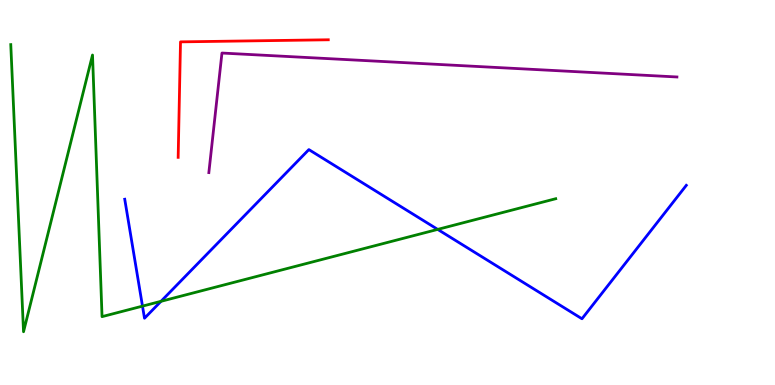[{'lines': ['blue', 'red'], 'intersections': []}, {'lines': ['green', 'red'], 'intersections': []}, {'lines': ['purple', 'red'], 'intersections': []}, {'lines': ['blue', 'green'], 'intersections': [{'x': 1.84, 'y': 2.05}, {'x': 2.08, 'y': 2.17}, {'x': 5.65, 'y': 4.04}]}, {'lines': ['blue', 'purple'], 'intersections': []}, {'lines': ['green', 'purple'], 'intersections': []}]